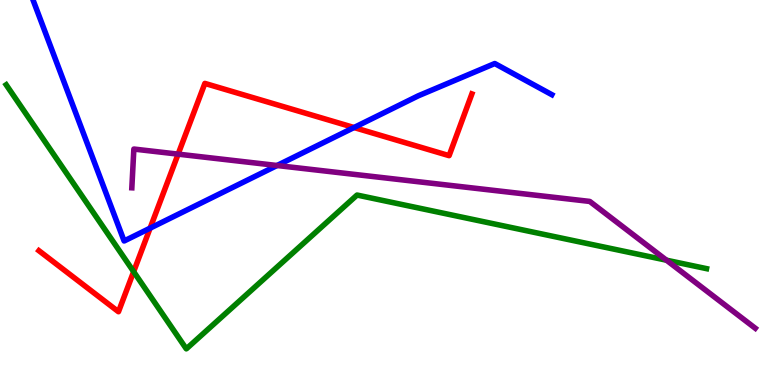[{'lines': ['blue', 'red'], 'intersections': [{'x': 1.94, 'y': 4.07}, {'x': 4.57, 'y': 6.69}]}, {'lines': ['green', 'red'], 'intersections': [{'x': 1.72, 'y': 2.94}]}, {'lines': ['purple', 'red'], 'intersections': [{'x': 2.3, 'y': 6.0}]}, {'lines': ['blue', 'green'], 'intersections': []}, {'lines': ['blue', 'purple'], 'intersections': [{'x': 3.58, 'y': 5.7}]}, {'lines': ['green', 'purple'], 'intersections': [{'x': 8.6, 'y': 3.24}]}]